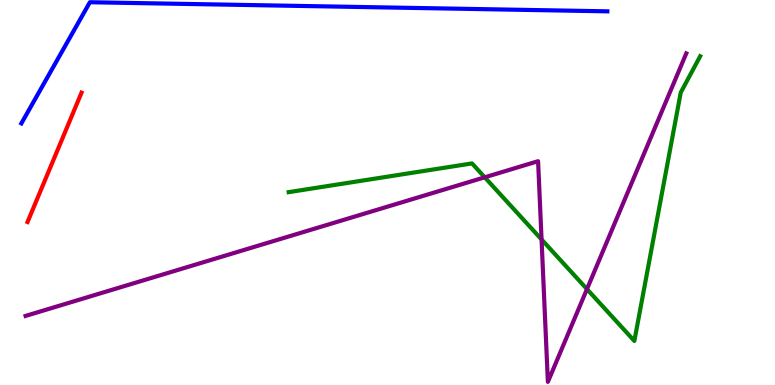[{'lines': ['blue', 'red'], 'intersections': []}, {'lines': ['green', 'red'], 'intersections': []}, {'lines': ['purple', 'red'], 'intersections': []}, {'lines': ['blue', 'green'], 'intersections': []}, {'lines': ['blue', 'purple'], 'intersections': []}, {'lines': ['green', 'purple'], 'intersections': [{'x': 6.25, 'y': 5.39}, {'x': 6.99, 'y': 3.78}, {'x': 7.57, 'y': 2.49}]}]